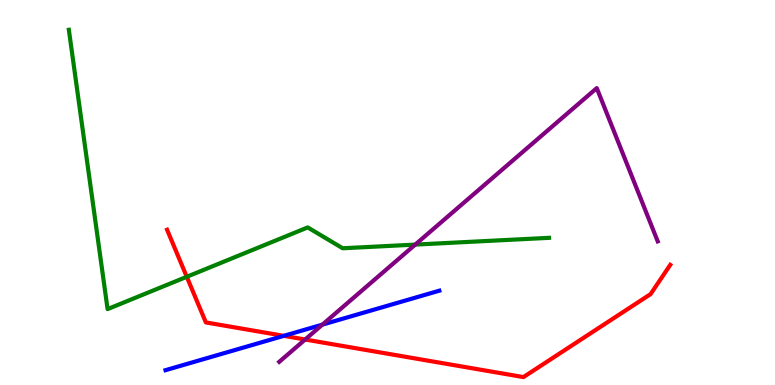[{'lines': ['blue', 'red'], 'intersections': [{'x': 3.66, 'y': 1.28}]}, {'lines': ['green', 'red'], 'intersections': [{'x': 2.41, 'y': 2.81}]}, {'lines': ['purple', 'red'], 'intersections': [{'x': 3.94, 'y': 1.18}]}, {'lines': ['blue', 'green'], 'intersections': []}, {'lines': ['blue', 'purple'], 'intersections': [{'x': 4.16, 'y': 1.57}]}, {'lines': ['green', 'purple'], 'intersections': [{'x': 5.36, 'y': 3.65}]}]